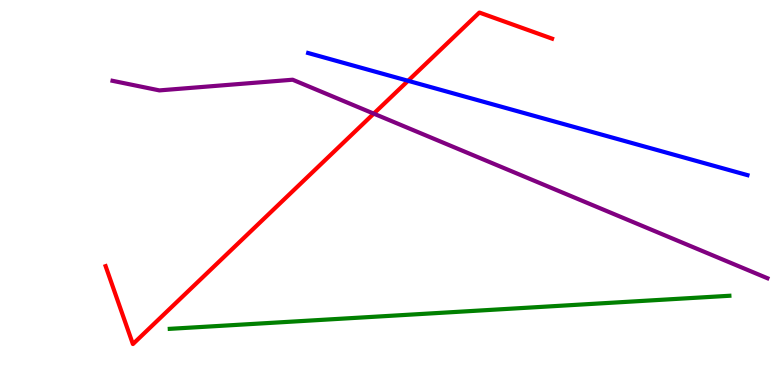[{'lines': ['blue', 'red'], 'intersections': [{'x': 5.27, 'y': 7.9}]}, {'lines': ['green', 'red'], 'intersections': []}, {'lines': ['purple', 'red'], 'intersections': [{'x': 4.82, 'y': 7.05}]}, {'lines': ['blue', 'green'], 'intersections': []}, {'lines': ['blue', 'purple'], 'intersections': []}, {'lines': ['green', 'purple'], 'intersections': []}]